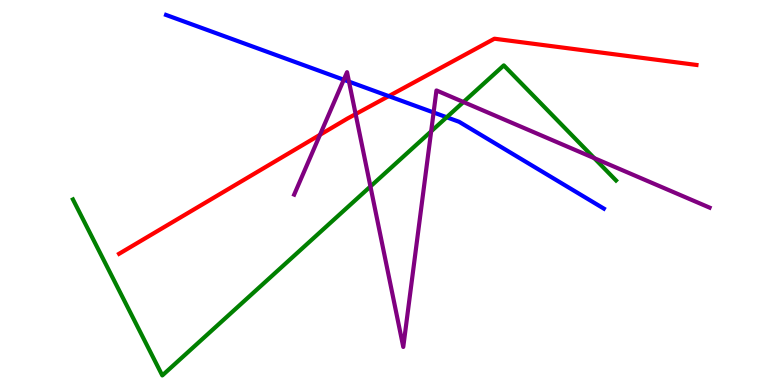[{'lines': ['blue', 'red'], 'intersections': [{'x': 5.02, 'y': 7.5}]}, {'lines': ['green', 'red'], 'intersections': []}, {'lines': ['purple', 'red'], 'intersections': [{'x': 4.13, 'y': 6.5}, {'x': 4.59, 'y': 7.04}]}, {'lines': ['blue', 'green'], 'intersections': [{'x': 5.76, 'y': 6.95}]}, {'lines': ['blue', 'purple'], 'intersections': [{'x': 4.44, 'y': 7.93}, {'x': 4.5, 'y': 7.88}, {'x': 5.59, 'y': 7.08}]}, {'lines': ['green', 'purple'], 'intersections': [{'x': 4.78, 'y': 5.16}, {'x': 5.56, 'y': 6.59}, {'x': 5.98, 'y': 7.35}, {'x': 7.67, 'y': 5.89}]}]